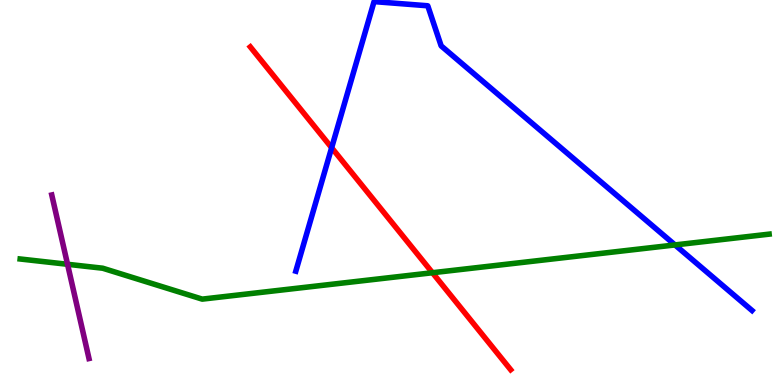[{'lines': ['blue', 'red'], 'intersections': [{'x': 4.28, 'y': 6.16}]}, {'lines': ['green', 'red'], 'intersections': [{'x': 5.58, 'y': 2.92}]}, {'lines': ['purple', 'red'], 'intersections': []}, {'lines': ['blue', 'green'], 'intersections': [{'x': 8.71, 'y': 3.64}]}, {'lines': ['blue', 'purple'], 'intersections': []}, {'lines': ['green', 'purple'], 'intersections': [{'x': 0.872, 'y': 3.14}]}]